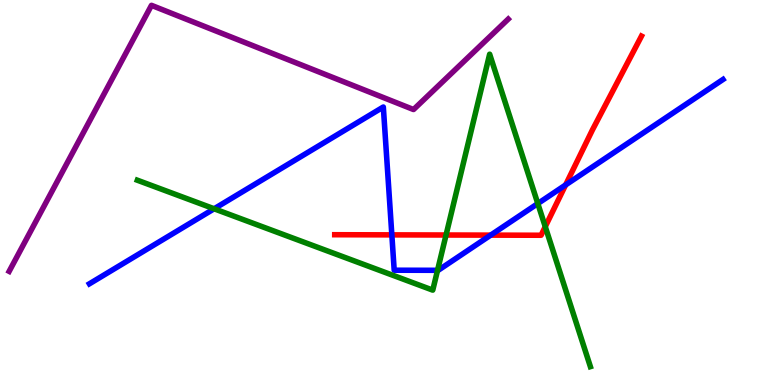[{'lines': ['blue', 'red'], 'intersections': [{'x': 5.06, 'y': 3.9}, {'x': 6.33, 'y': 3.89}, {'x': 7.3, 'y': 5.2}]}, {'lines': ['green', 'red'], 'intersections': [{'x': 5.76, 'y': 3.9}, {'x': 7.04, 'y': 4.11}]}, {'lines': ['purple', 'red'], 'intersections': []}, {'lines': ['blue', 'green'], 'intersections': [{'x': 2.76, 'y': 4.58}, {'x': 5.65, 'y': 2.98}, {'x': 6.94, 'y': 4.71}]}, {'lines': ['blue', 'purple'], 'intersections': []}, {'lines': ['green', 'purple'], 'intersections': []}]